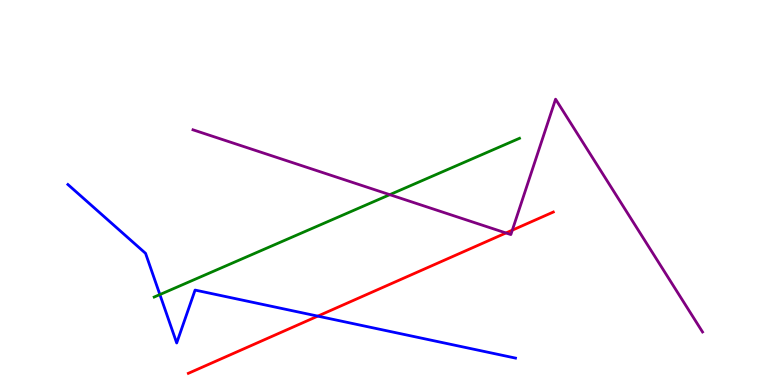[{'lines': ['blue', 'red'], 'intersections': [{'x': 4.1, 'y': 1.79}]}, {'lines': ['green', 'red'], 'intersections': []}, {'lines': ['purple', 'red'], 'intersections': [{'x': 6.53, 'y': 3.95}, {'x': 6.61, 'y': 4.02}]}, {'lines': ['blue', 'green'], 'intersections': [{'x': 2.06, 'y': 2.35}]}, {'lines': ['blue', 'purple'], 'intersections': []}, {'lines': ['green', 'purple'], 'intersections': [{'x': 5.03, 'y': 4.94}]}]